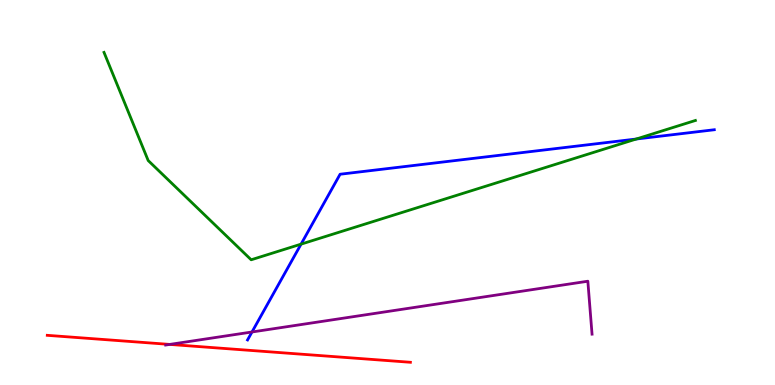[{'lines': ['blue', 'red'], 'intersections': []}, {'lines': ['green', 'red'], 'intersections': []}, {'lines': ['purple', 'red'], 'intersections': [{'x': 2.19, 'y': 1.05}]}, {'lines': ['blue', 'green'], 'intersections': [{'x': 3.88, 'y': 3.66}, {'x': 8.21, 'y': 6.39}]}, {'lines': ['blue', 'purple'], 'intersections': [{'x': 3.25, 'y': 1.38}]}, {'lines': ['green', 'purple'], 'intersections': []}]